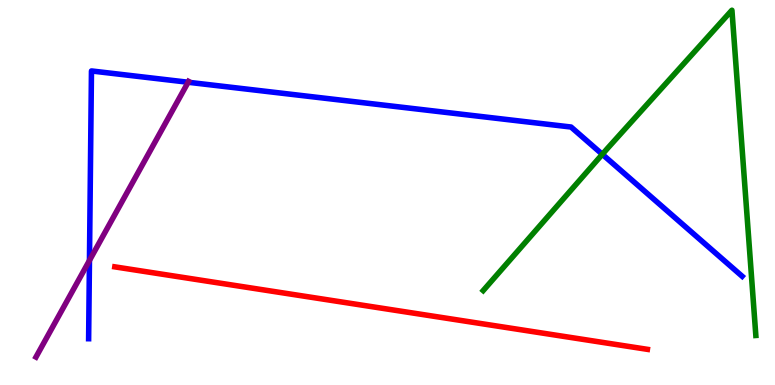[{'lines': ['blue', 'red'], 'intersections': []}, {'lines': ['green', 'red'], 'intersections': []}, {'lines': ['purple', 'red'], 'intersections': []}, {'lines': ['blue', 'green'], 'intersections': [{'x': 7.77, 'y': 5.99}]}, {'lines': ['blue', 'purple'], 'intersections': [{'x': 1.15, 'y': 3.23}, {'x': 2.43, 'y': 7.86}]}, {'lines': ['green', 'purple'], 'intersections': []}]